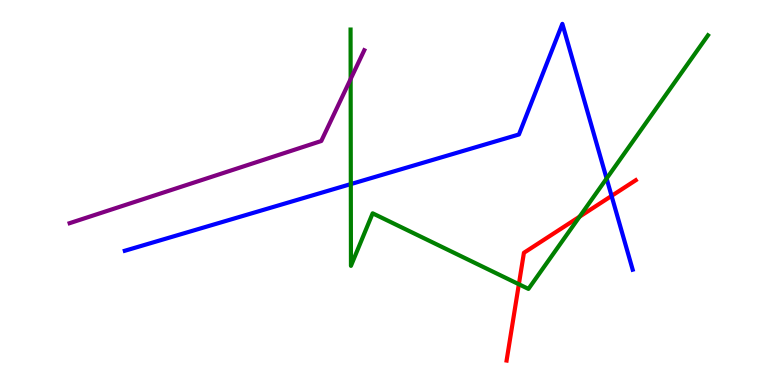[{'lines': ['blue', 'red'], 'intersections': [{'x': 7.89, 'y': 4.91}]}, {'lines': ['green', 'red'], 'intersections': [{'x': 6.69, 'y': 2.62}, {'x': 7.48, 'y': 4.37}]}, {'lines': ['purple', 'red'], 'intersections': []}, {'lines': ['blue', 'green'], 'intersections': [{'x': 4.53, 'y': 5.22}, {'x': 7.83, 'y': 5.36}]}, {'lines': ['blue', 'purple'], 'intersections': []}, {'lines': ['green', 'purple'], 'intersections': [{'x': 4.52, 'y': 7.95}]}]